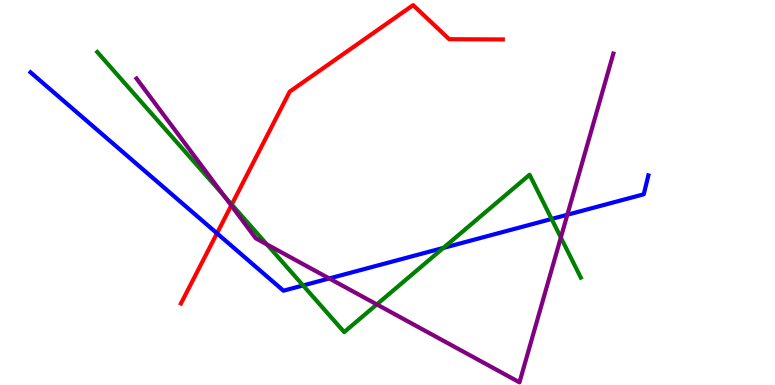[{'lines': ['blue', 'red'], 'intersections': [{'x': 2.8, 'y': 3.94}]}, {'lines': ['green', 'red'], 'intersections': [{'x': 2.99, 'y': 4.69}]}, {'lines': ['purple', 'red'], 'intersections': [{'x': 2.98, 'y': 4.66}]}, {'lines': ['blue', 'green'], 'intersections': [{'x': 3.91, 'y': 2.59}, {'x': 5.72, 'y': 3.56}, {'x': 7.12, 'y': 4.31}]}, {'lines': ['blue', 'purple'], 'intersections': [{'x': 4.25, 'y': 2.77}, {'x': 7.32, 'y': 4.42}]}, {'lines': ['green', 'purple'], 'intersections': [{'x': 2.89, 'y': 4.92}, {'x': 3.44, 'y': 3.65}, {'x': 4.86, 'y': 2.09}, {'x': 7.24, 'y': 3.83}]}]